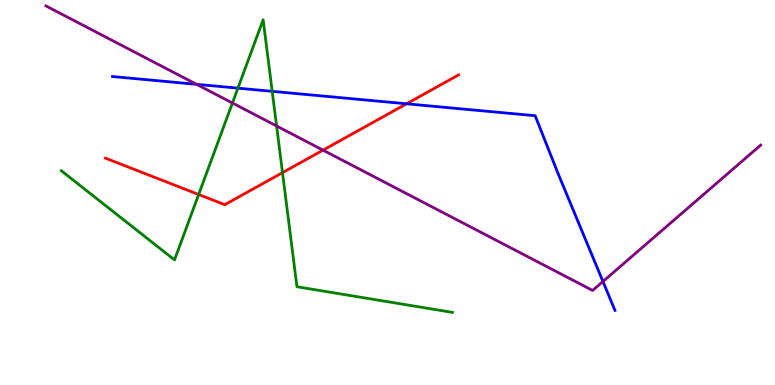[{'lines': ['blue', 'red'], 'intersections': [{'x': 5.25, 'y': 7.3}]}, {'lines': ['green', 'red'], 'intersections': [{'x': 2.56, 'y': 4.95}, {'x': 3.65, 'y': 5.52}]}, {'lines': ['purple', 'red'], 'intersections': [{'x': 4.17, 'y': 6.1}]}, {'lines': ['blue', 'green'], 'intersections': [{'x': 3.07, 'y': 7.71}, {'x': 3.51, 'y': 7.63}]}, {'lines': ['blue', 'purple'], 'intersections': [{'x': 2.54, 'y': 7.81}, {'x': 7.78, 'y': 2.69}]}, {'lines': ['green', 'purple'], 'intersections': [{'x': 3.0, 'y': 7.32}, {'x': 3.57, 'y': 6.73}]}]